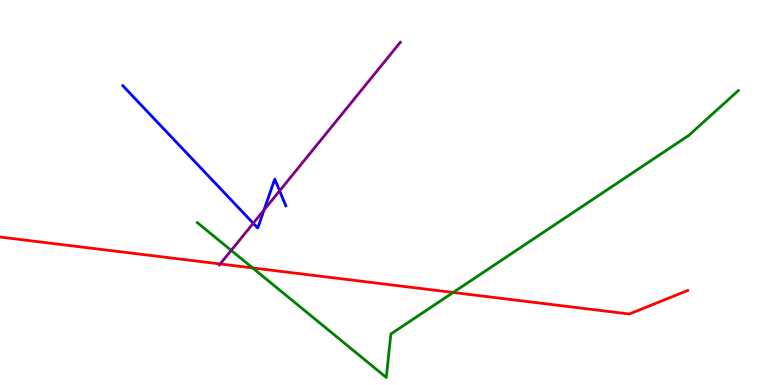[{'lines': ['blue', 'red'], 'intersections': []}, {'lines': ['green', 'red'], 'intersections': [{'x': 3.26, 'y': 3.04}, {'x': 5.85, 'y': 2.4}]}, {'lines': ['purple', 'red'], 'intersections': [{'x': 2.84, 'y': 3.14}]}, {'lines': ['blue', 'green'], 'intersections': []}, {'lines': ['blue', 'purple'], 'intersections': [{'x': 3.27, 'y': 4.2}, {'x': 3.41, 'y': 4.54}, {'x': 3.61, 'y': 5.04}]}, {'lines': ['green', 'purple'], 'intersections': [{'x': 2.98, 'y': 3.5}]}]